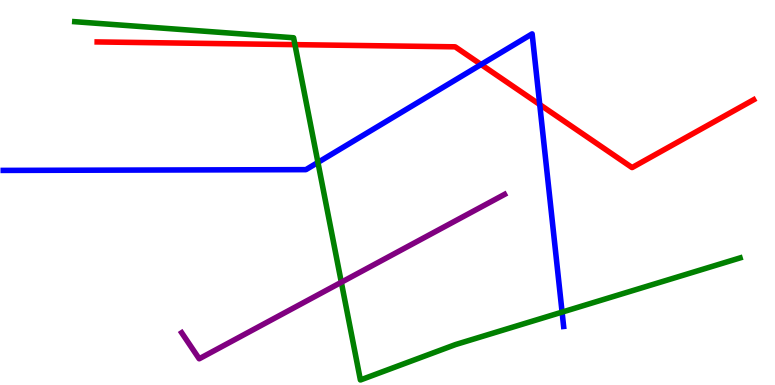[{'lines': ['blue', 'red'], 'intersections': [{'x': 6.21, 'y': 8.32}, {'x': 6.96, 'y': 7.28}]}, {'lines': ['green', 'red'], 'intersections': [{'x': 3.81, 'y': 8.84}]}, {'lines': ['purple', 'red'], 'intersections': []}, {'lines': ['blue', 'green'], 'intersections': [{'x': 4.1, 'y': 5.78}, {'x': 7.25, 'y': 1.89}]}, {'lines': ['blue', 'purple'], 'intersections': []}, {'lines': ['green', 'purple'], 'intersections': [{'x': 4.4, 'y': 2.67}]}]